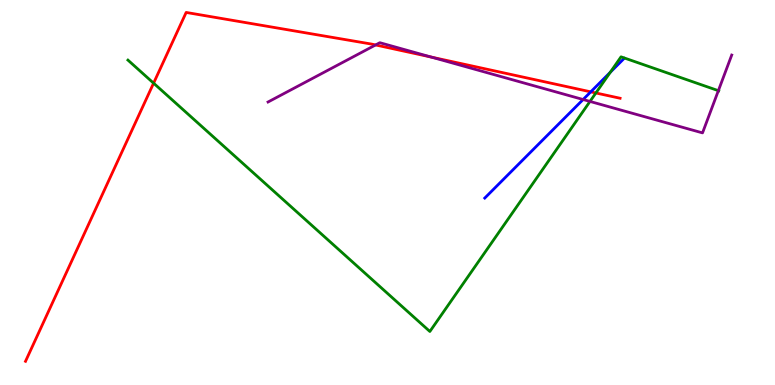[{'lines': ['blue', 'red'], 'intersections': [{'x': 7.62, 'y': 7.61}]}, {'lines': ['green', 'red'], 'intersections': [{'x': 1.98, 'y': 7.84}, {'x': 7.69, 'y': 7.59}]}, {'lines': ['purple', 'red'], 'intersections': [{'x': 4.85, 'y': 8.83}, {'x': 5.57, 'y': 8.52}]}, {'lines': ['blue', 'green'], 'intersections': [{'x': 7.87, 'y': 8.12}]}, {'lines': ['blue', 'purple'], 'intersections': [{'x': 7.52, 'y': 7.42}]}, {'lines': ['green', 'purple'], 'intersections': [{'x': 7.61, 'y': 7.37}, {'x': 9.27, 'y': 7.64}]}]